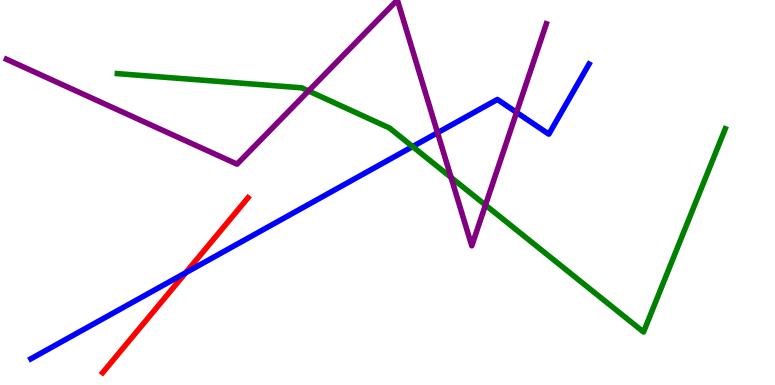[{'lines': ['blue', 'red'], 'intersections': [{'x': 2.4, 'y': 2.92}]}, {'lines': ['green', 'red'], 'intersections': []}, {'lines': ['purple', 'red'], 'intersections': []}, {'lines': ['blue', 'green'], 'intersections': [{'x': 5.32, 'y': 6.19}]}, {'lines': ['blue', 'purple'], 'intersections': [{'x': 5.65, 'y': 6.55}, {'x': 6.67, 'y': 7.08}]}, {'lines': ['green', 'purple'], 'intersections': [{'x': 3.98, 'y': 7.64}, {'x': 5.82, 'y': 5.39}, {'x': 6.26, 'y': 4.67}]}]